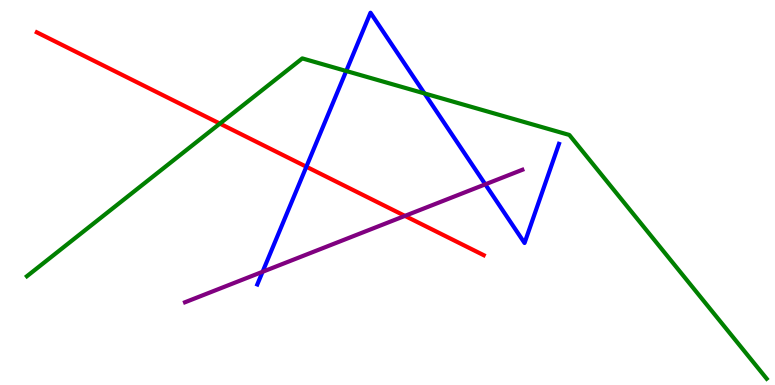[{'lines': ['blue', 'red'], 'intersections': [{'x': 3.95, 'y': 5.67}]}, {'lines': ['green', 'red'], 'intersections': [{'x': 2.84, 'y': 6.79}]}, {'lines': ['purple', 'red'], 'intersections': [{'x': 5.22, 'y': 4.39}]}, {'lines': ['blue', 'green'], 'intersections': [{'x': 4.47, 'y': 8.16}, {'x': 5.48, 'y': 7.57}]}, {'lines': ['blue', 'purple'], 'intersections': [{'x': 3.39, 'y': 2.94}, {'x': 6.26, 'y': 5.21}]}, {'lines': ['green', 'purple'], 'intersections': []}]